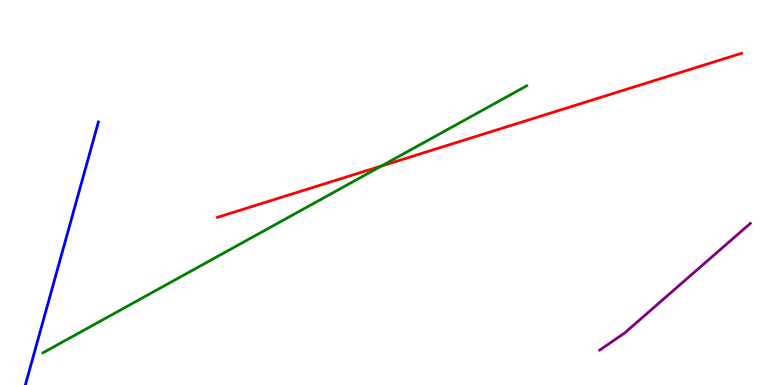[{'lines': ['blue', 'red'], 'intersections': []}, {'lines': ['green', 'red'], 'intersections': [{'x': 4.92, 'y': 5.69}]}, {'lines': ['purple', 'red'], 'intersections': []}, {'lines': ['blue', 'green'], 'intersections': []}, {'lines': ['blue', 'purple'], 'intersections': []}, {'lines': ['green', 'purple'], 'intersections': []}]